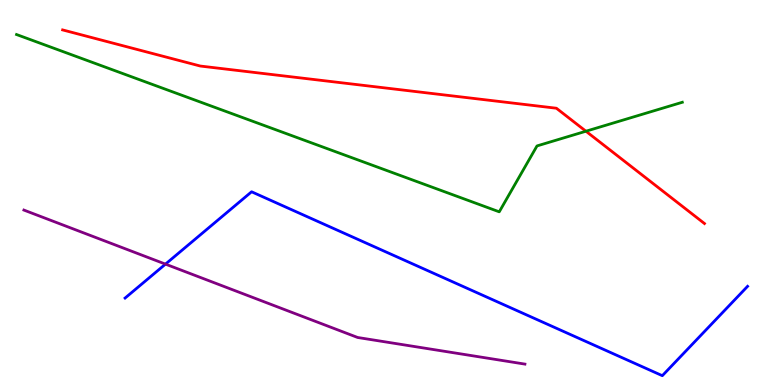[{'lines': ['blue', 'red'], 'intersections': []}, {'lines': ['green', 'red'], 'intersections': [{'x': 7.56, 'y': 6.59}]}, {'lines': ['purple', 'red'], 'intersections': []}, {'lines': ['blue', 'green'], 'intersections': []}, {'lines': ['blue', 'purple'], 'intersections': [{'x': 2.14, 'y': 3.14}]}, {'lines': ['green', 'purple'], 'intersections': []}]